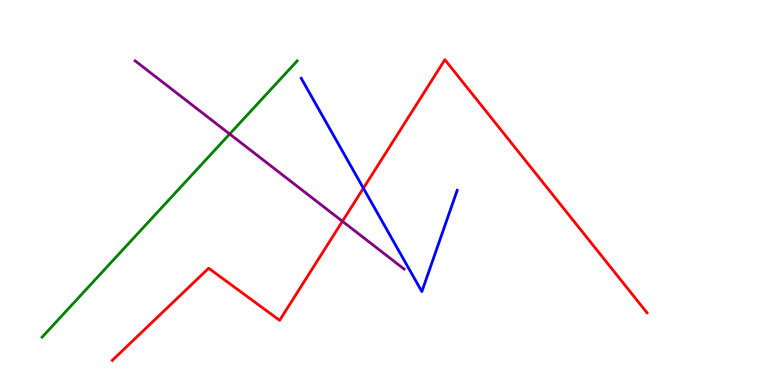[{'lines': ['blue', 'red'], 'intersections': [{'x': 4.69, 'y': 5.11}]}, {'lines': ['green', 'red'], 'intersections': []}, {'lines': ['purple', 'red'], 'intersections': [{'x': 4.42, 'y': 4.25}]}, {'lines': ['blue', 'green'], 'intersections': []}, {'lines': ['blue', 'purple'], 'intersections': []}, {'lines': ['green', 'purple'], 'intersections': [{'x': 2.96, 'y': 6.52}]}]